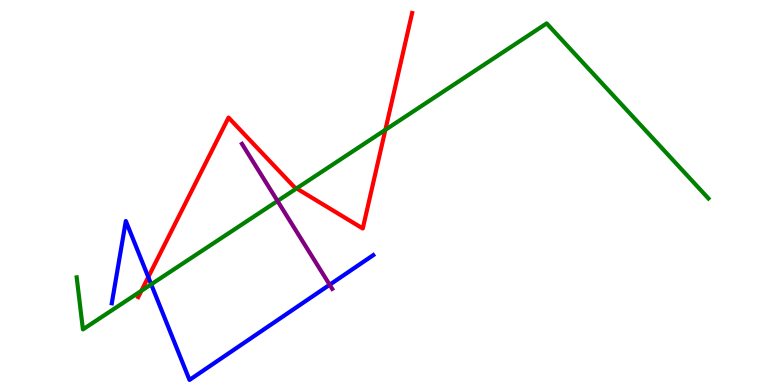[{'lines': ['blue', 'red'], 'intersections': [{'x': 1.91, 'y': 2.8}]}, {'lines': ['green', 'red'], 'intersections': [{'x': 1.82, 'y': 2.45}, {'x': 3.83, 'y': 5.11}, {'x': 4.97, 'y': 6.63}]}, {'lines': ['purple', 'red'], 'intersections': []}, {'lines': ['blue', 'green'], 'intersections': [{'x': 1.95, 'y': 2.61}]}, {'lines': ['blue', 'purple'], 'intersections': [{'x': 4.25, 'y': 2.6}]}, {'lines': ['green', 'purple'], 'intersections': [{'x': 3.58, 'y': 4.78}]}]